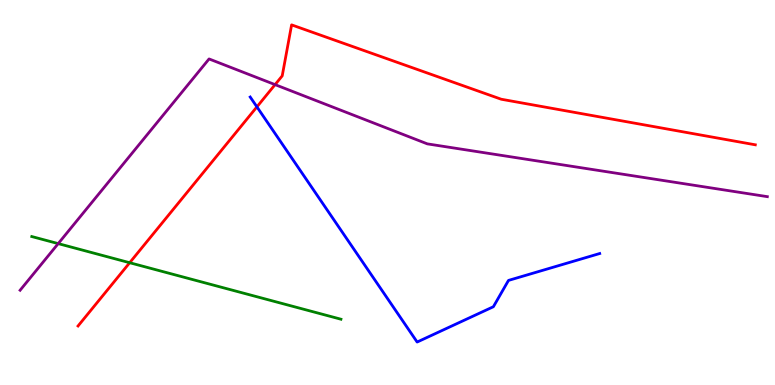[{'lines': ['blue', 'red'], 'intersections': [{'x': 3.32, 'y': 7.22}]}, {'lines': ['green', 'red'], 'intersections': [{'x': 1.67, 'y': 3.18}]}, {'lines': ['purple', 'red'], 'intersections': [{'x': 3.55, 'y': 7.8}]}, {'lines': ['blue', 'green'], 'intersections': []}, {'lines': ['blue', 'purple'], 'intersections': []}, {'lines': ['green', 'purple'], 'intersections': [{'x': 0.751, 'y': 3.67}]}]